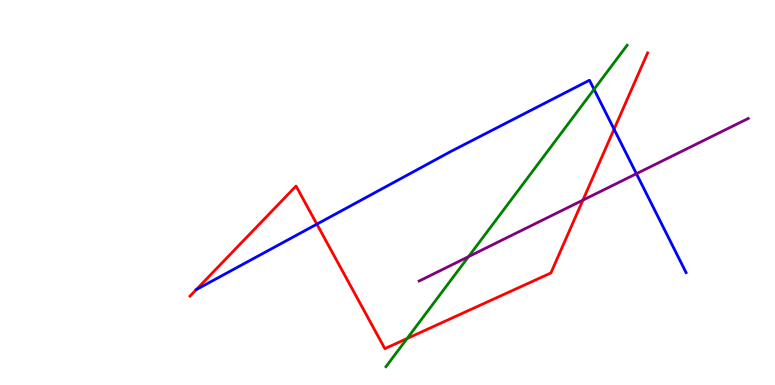[{'lines': ['blue', 'red'], 'intersections': [{'x': 2.53, 'y': 2.48}, {'x': 4.09, 'y': 4.18}, {'x': 7.92, 'y': 6.64}]}, {'lines': ['green', 'red'], 'intersections': [{'x': 5.25, 'y': 1.21}]}, {'lines': ['purple', 'red'], 'intersections': [{'x': 7.52, 'y': 4.8}]}, {'lines': ['blue', 'green'], 'intersections': [{'x': 7.67, 'y': 7.68}]}, {'lines': ['blue', 'purple'], 'intersections': [{'x': 8.21, 'y': 5.49}]}, {'lines': ['green', 'purple'], 'intersections': [{'x': 6.05, 'y': 3.33}]}]